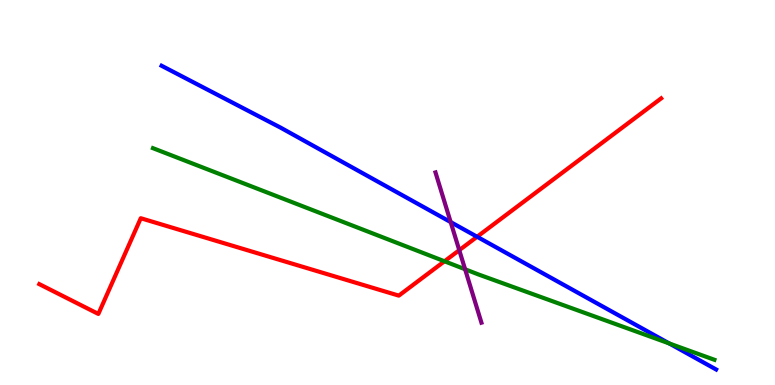[{'lines': ['blue', 'red'], 'intersections': [{'x': 6.16, 'y': 3.85}]}, {'lines': ['green', 'red'], 'intersections': [{'x': 5.74, 'y': 3.21}]}, {'lines': ['purple', 'red'], 'intersections': [{'x': 5.93, 'y': 3.5}]}, {'lines': ['blue', 'green'], 'intersections': [{'x': 8.64, 'y': 1.08}]}, {'lines': ['blue', 'purple'], 'intersections': [{'x': 5.82, 'y': 4.23}]}, {'lines': ['green', 'purple'], 'intersections': [{'x': 6.0, 'y': 3.01}]}]